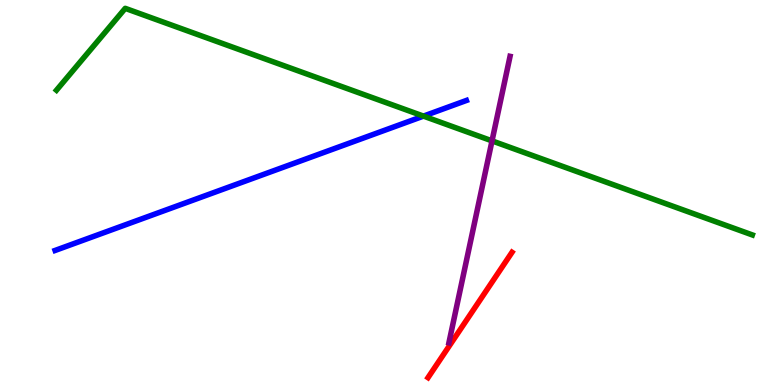[{'lines': ['blue', 'red'], 'intersections': []}, {'lines': ['green', 'red'], 'intersections': []}, {'lines': ['purple', 'red'], 'intersections': []}, {'lines': ['blue', 'green'], 'intersections': [{'x': 5.46, 'y': 6.98}]}, {'lines': ['blue', 'purple'], 'intersections': []}, {'lines': ['green', 'purple'], 'intersections': [{'x': 6.35, 'y': 6.34}]}]